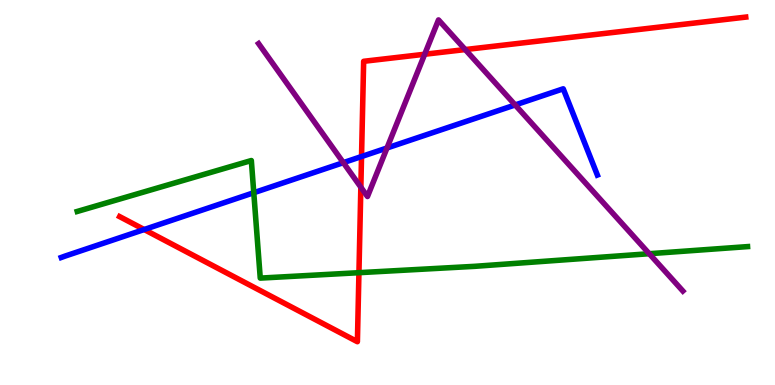[{'lines': ['blue', 'red'], 'intersections': [{'x': 1.86, 'y': 4.04}, {'x': 4.66, 'y': 5.93}]}, {'lines': ['green', 'red'], 'intersections': [{'x': 4.63, 'y': 2.92}]}, {'lines': ['purple', 'red'], 'intersections': [{'x': 4.66, 'y': 5.14}, {'x': 5.48, 'y': 8.59}, {'x': 6.0, 'y': 8.71}]}, {'lines': ['blue', 'green'], 'intersections': [{'x': 3.27, 'y': 4.99}]}, {'lines': ['blue', 'purple'], 'intersections': [{'x': 4.43, 'y': 5.78}, {'x': 4.99, 'y': 6.16}, {'x': 6.65, 'y': 7.27}]}, {'lines': ['green', 'purple'], 'intersections': [{'x': 8.38, 'y': 3.41}]}]